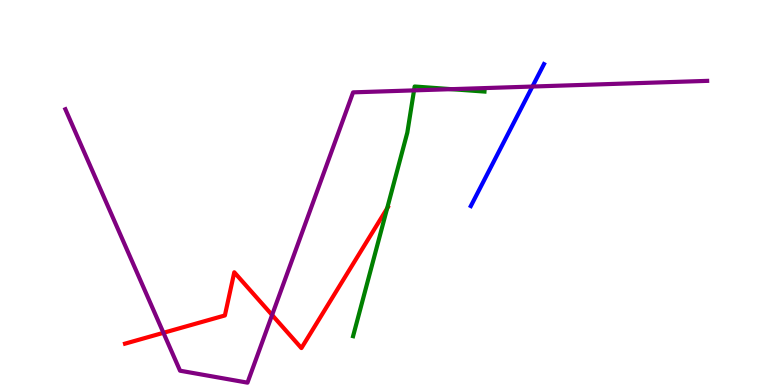[{'lines': ['blue', 'red'], 'intersections': []}, {'lines': ['green', 'red'], 'intersections': [{'x': 5.0, 'y': 4.59}]}, {'lines': ['purple', 'red'], 'intersections': [{'x': 2.11, 'y': 1.36}, {'x': 3.51, 'y': 1.82}]}, {'lines': ['blue', 'green'], 'intersections': []}, {'lines': ['blue', 'purple'], 'intersections': [{'x': 6.87, 'y': 7.75}]}, {'lines': ['green', 'purple'], 'intersections': [{'x': 5.34, 'y': 7.65}, {'x': 5.82, 'y': 7.68}]}]